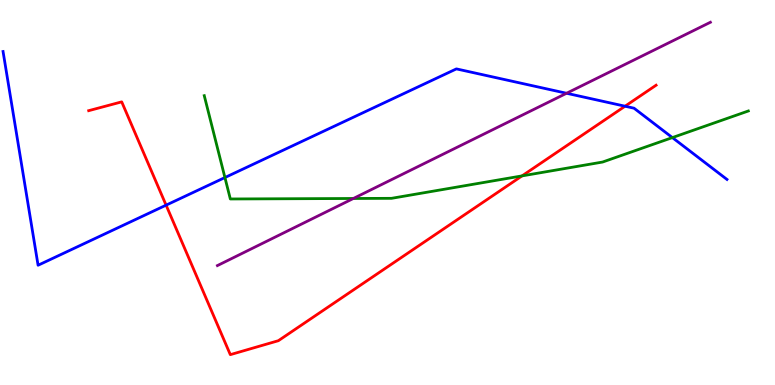[{'lines': ['blue', 'red'], 'intersections': [{'x': 2.14, 'y': 4.67}, {'x': 8.07, 'y': 7.24}]}, {'lines': ['green', 'red'], 'intersections': [{'x': 6.74, 'y': 5.43}]}, {'lines': ['purple', 'red'], 'intersections': []}, {'lines': ['blue', 'green'], 'intersections': [{'x': 2.9, 'y': 5.39}, {'x': 8.68, 'y': 6.43}]}, {'lines': ['blue', 'purple'], 'intersections': [{'x': 7.31, 'y': 7.58}]}, {'lines': ['green', 'purple'], 'intersections': [{'x': 4.56, 'y': 4.84}]}]